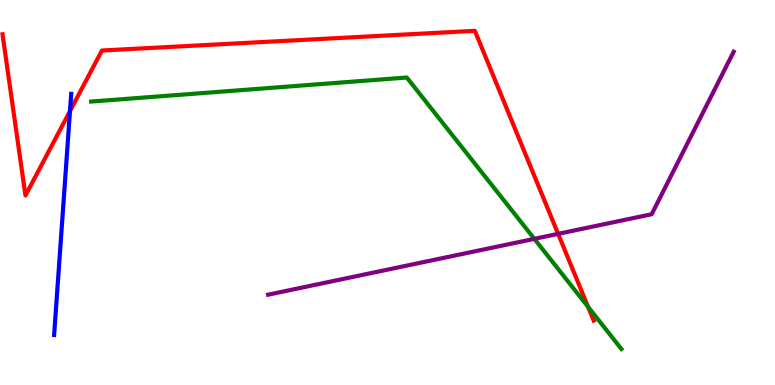[{'lines': ['blue', 'red'], 'intersections': [{'x': 0.903, 'y': 7.11}]}, {'lines': ['green', 'red'], 'intersections': [{'x': 7.59, 'y': 2.03}]}, {'lines': ['purple', 'red'], 'intersections': [{'x': 7.2, 'y': 3.93}]}, {'lines': ['blue', 'green'], 'intersections': []}, {'lines': ['blue', 'purple'], 'intersections': []}, {'lines': ['green', 'purple'], 'intersections': [{'x': 6.89, 'y': 3.8}]}]